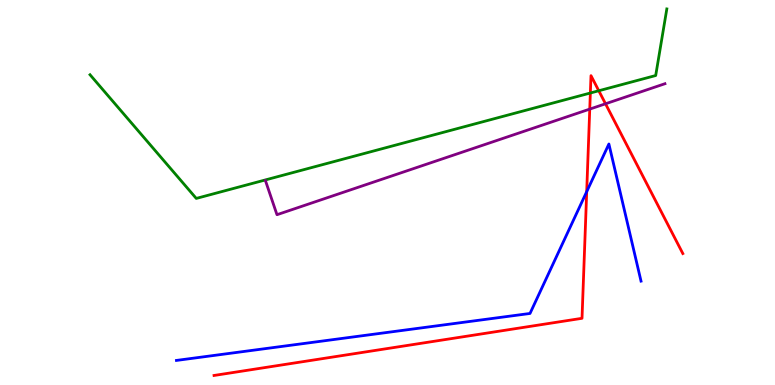[{'lines': ['blue', 'red'], 'intersections': [{'x': 7.57, 'y': 5.02}]}, {'lines': ['green', 'red'], 'intersections': [{'x': 7.62, 'y': 7.58}, {'x': 7.73, 'y': 7.64}]}, {'lines': ['purple', 'red'], 'intersections': [{'x': 7.61, 'y': 7.17}, {'x': 7.81, 'y': 7.3}]}, {'lines': ['blue', 'green'], 'intersections': []}, {'lines': ['blue', 'purple'], 'intersections': []}, {'lines': ['green', 'purple'], 'intersections': []}]